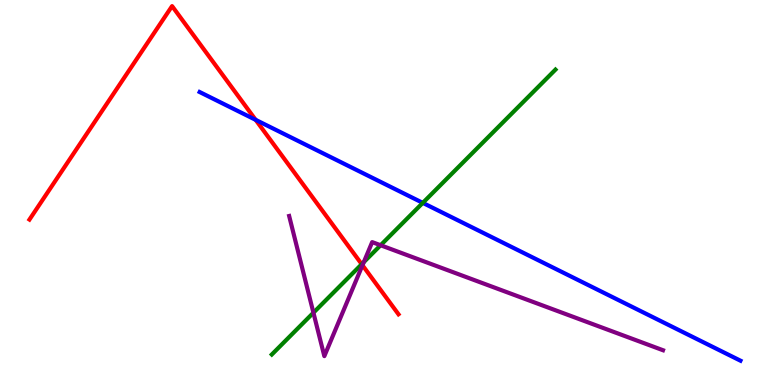[{'lines': ['blue', 'red'], 'intersections': [{'x': 3.3, 'y': 6.89}]}, {'lines': ['green', 'red'], 'intersections': [{'x': 4.67, 'y': 3.14}]}, {'lines': ['purple', 'red'], 'intersections': [{'x': 4.68, 'y': 3.11}]}, {'lines': ['blue', 'green'], 'intersections': [{'x': 5.46, 'y': 4.73}]}, {'lines': ['blue', 'purple'], 'intersections': []}, {'lines': ['green', 'purple'], 'intersections': [{'x': 4.04, 'y': 1.88}, {'x': 4.69, 'y': 3.19}, {'x': 4.91, 'y': 3.63}]}]